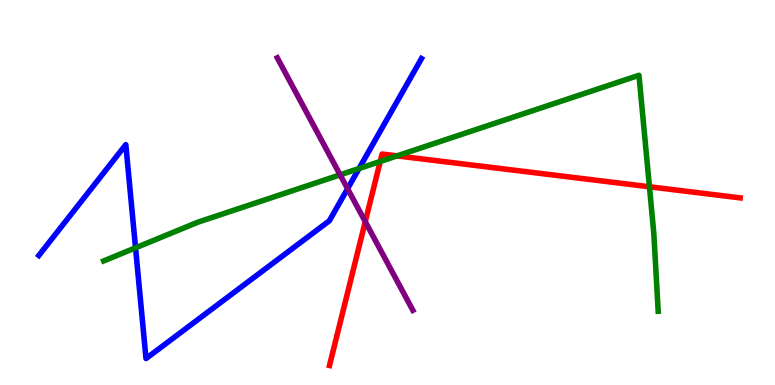[{'lines': ['blue', 'red'], 'intersections': []}, {'lines': ['green', 'red'], 'intersections': [{'x': 4.91, 'y': 5.81}, {'x': 5.12, 'y': 5.95}, {'x': 8.38, 'y': 5.15}]}, {'lines': ['purple', 'red'], 'intersections': [{'x': 4.71, 'y': 4.24}]}, {'lines': ['blue', 'green'], 'intersections': [{'x': 1.75, 'y': 3.56}, {'x': 4.63, 'y': 5.62}]}, {'lines': ['blue', 'purple'], 'intersections': [{'x': 4.48, 'y': 5.1}]}, {'lines': ['green', 'purple'], 'intersections': [{'x': 4.39, 'y': 5.46}]}]